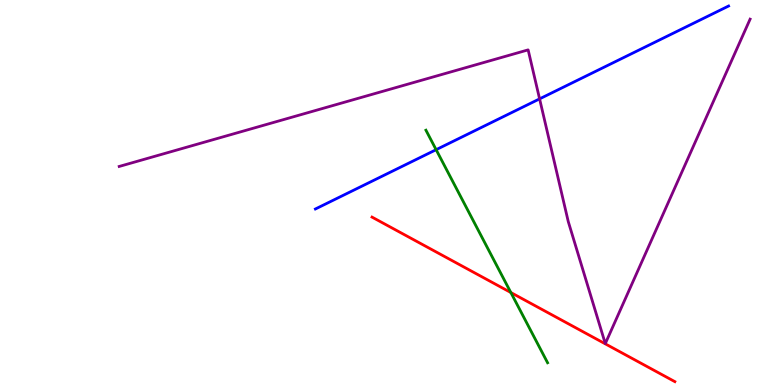[{'lines': ['blue', 'red'], 'intersections': []}, {'lines': ['green', 'red'], 'intersections': [{'x': 6.59, 'y': 2.4}]}, {'lines': ['purple', 'red'], 'intersections': []}, {'lines': ['blue', 'green'], 'intersections': [{'x': 5.63, 'y': 6.11}]}, {'lines': ['blue', 'purple'], 'intersections': [{'x': 6.96, 'y': 7.43}]}, {'lines': ['green', 'purple'], 'intersections': []}]